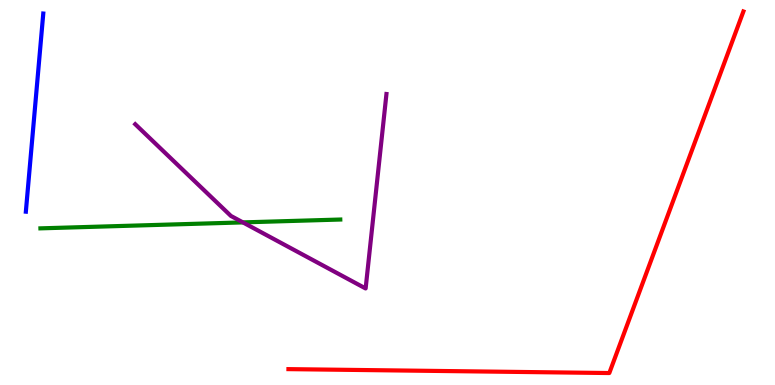[{'lines': ['blue', 'red'], 'intersections': []}, {'lines': ['green', 'red'], 'intersections': []}, {'lines': ['purple', 'red'], 'intersections': []}, {'lines': ['blue', 'green'], 'intersections': []}, {'lines': ['blue', 'purple'], 'intersections': []}, {'lines': ['green', 'purple'], 'intersections': [{'x': 3.13, 'y': 4.22}]}]